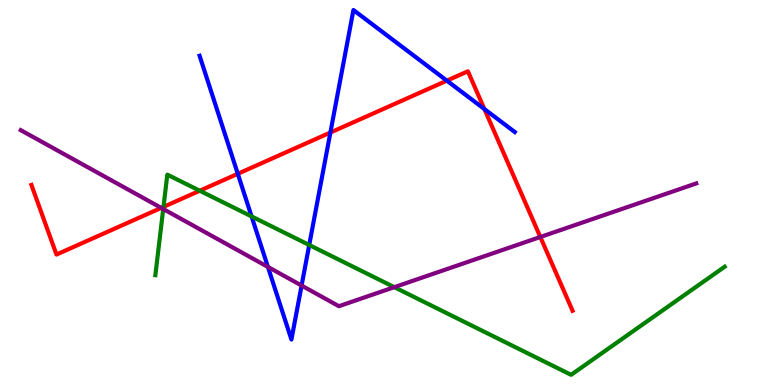[{'lines': ['blue', 'red'], 'intersections': [{'x': 3.07, 'y': 5.49}, {'x': 4.26, 'y': 6.56}, {'x': 5.77, 'y': 7.9}, {'x': 6.25, 'y': 7.17}]}, {'lines': ['green', 'red'], 'intersections': [{'x': 2.11, 'y': 4.63}, {'x': 2.58, 'y': 5.05}]}, {'lines': ['purple', 'red'], 'intersections': [{'x': 2.08, 'y': 4.6}, {'x': 6.97, 'y': 3.84}]}, {'lines': ['blue', 'green'], 'intersections': [{'x': 3.25, 'y': 4.38}, {'x': 3.99, 'y': 3.64}]}, {'lines': ['blue', 'purple'], 'intersections': [{'x': 3.46, 'y': 3.07}, {'x': 3.89, 'y': 2.58}]}, {'lines': ['green', 'purple'], 'intersections': [{'x': 2.11, 'y': 4.57}, {'x': 5.09, 'y': 2.54}]}]